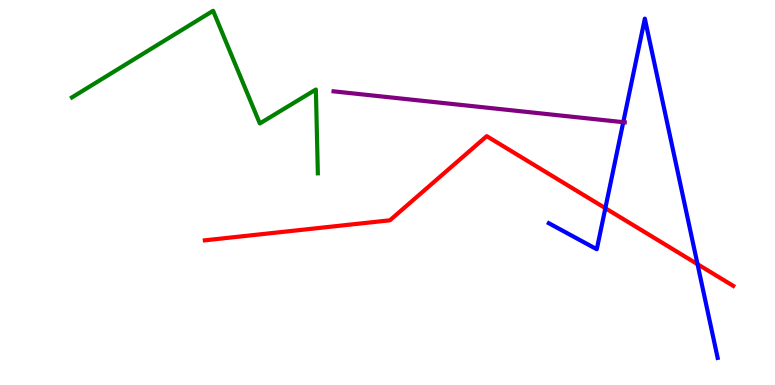[{'lines': ['blue', 'red'], 'intersections': [{'x': 7.81, 'y': 4.59}, {'x': 9.0, 'y': 3.14}]}, {'lines': ['green', 'red'], 'intersections': []}, {'lines': ['purple', 'red'], 'intersections': []}, {'lines': ['blue', 'green'], 'intersections': []}, {'lines': ['blue', 'purple'], 'intersections': [{'x': 8.04, 'y': 6.83}]}, {'lines': ['green', 'purple'], 'intersections': []}]